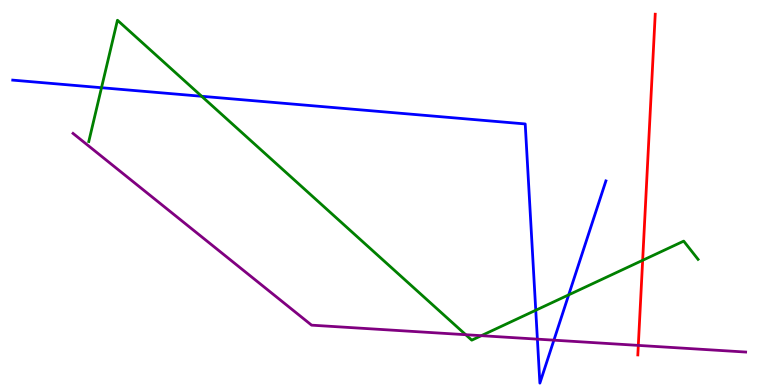[{'lines': ['blue', 'red'], 'intersections': []}, {'lines': ['green', 'red'], 'intersections': [{'x': 8.29, 'y': 3.24}]}, {'lines': ['purple', 'red'], 'intersections': [{'x': 8.24, 'y': 1.03}]}, {'lines': ['blue', 'green'], 'intersections': [{'x': 1.31, 'y': 7.72}, {'x': 2.6, 'y': 7.5}, {'x': 6.91, 'y': 1.94}, {'x': 7.34, 'y': 2.34}]}, {'lines': ['blue', 'purple'], 'intersections': [{'x': 6.93, 'y': 1.19}, {'x': 7.15, 'y': 1.16}]}, {'lines': ['green', 'purple'], 'intersections': [{'x': 6.01, 'y': 1.31}, {'x': 6.21, 'y': 1.28}]}]